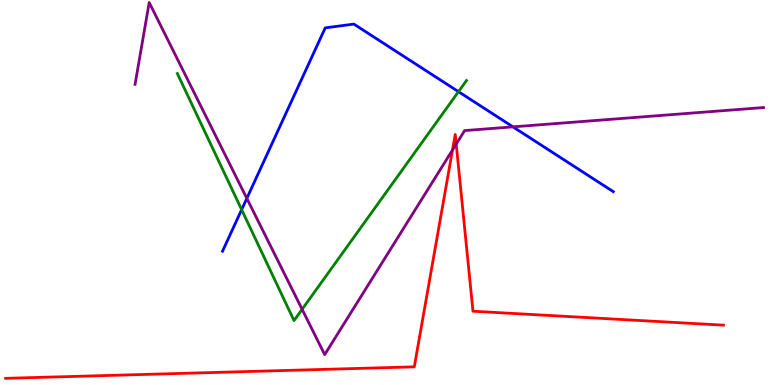[{'lines': ['blue', 'red'], 'intersections': []}, {'lines': ['green', 'red'], 'intersections': []}, {'lines': ['purple', 'red'], 'intersections': [{'x': 5.84, 'y': 6.1}, {'x': 5.89, 'y': 6.26}]}, {'lines': ['blue', 'green'], 'intersections': [{'x': 3.12, 'y': 4.55}, {'x': 5.92, 'y': 7.62}]}, {'lines': ['blue', 'purple'], 'intersections': [{'x': 3.18, 'y': 4.85}, {'x': 6.62, 'y': 6.71}]}, {'lines': ['green', 'purple'], 'intersections': [{'x': 3.9, 'y': 1.97}]}]